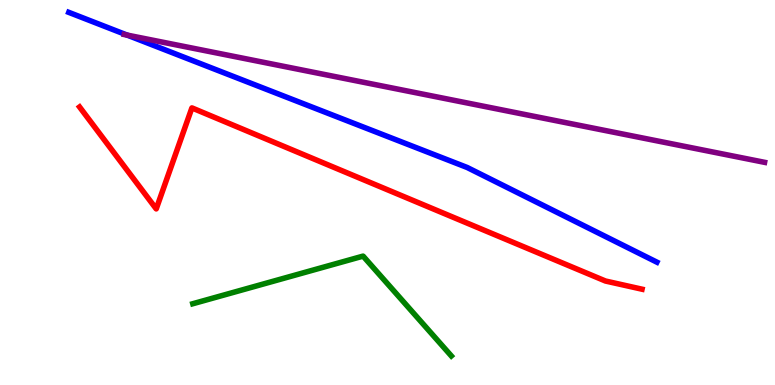[{'lines': ['blue', 'red'], 'intersections': []}, {'lines': ['green', 'red'], 'intersections': []}, {'lines': ['purple', 'red'], 'intersections': []}, {'lines': ['blue', 'green'], 'intersections': []}, {'lines': ['blue', 'purple'], 'intersections': [{'x': 1.64, 'y': 9.09}]}, {'lines': ['green', 'purple'], 'intersections': []}]